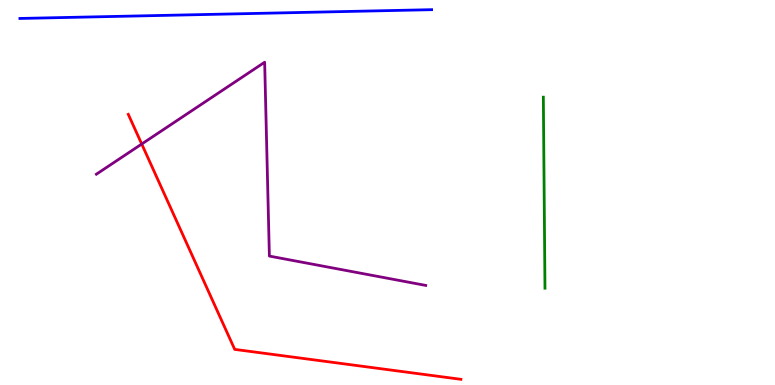[{'lines': ['blue', 'red'], 'intersections': []}, {'lines': ['green', 'red'], 'intersections': []}, {'lines': ['purple', 'red'], 'intersections': [{'x': 1.83, 'y': 6.26}]}, {'lines': ['blue', 'green'], 'intersections': []}, {'lines': ['blue', 'purple'], 'intersections': []}, {'lines': ['green', 'purple'], 'intersections': []}]